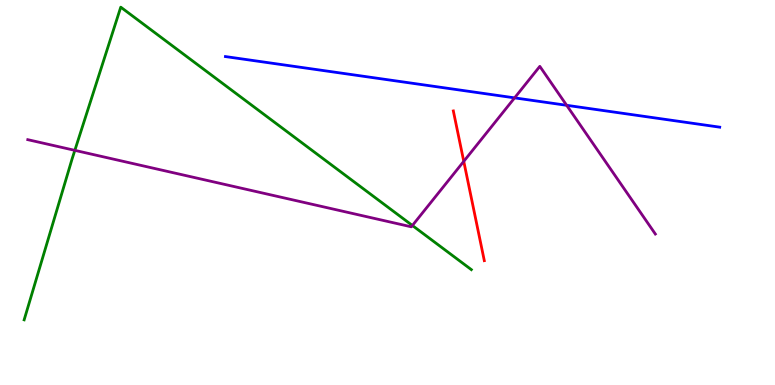[{'lines': ['blue', 'red'], 'intersections': []}, {'lines': ['green', 'red'], 'intersections': []}, {'lines': ['purple', 'red'], 'intersections': [{'x': 5.98, 'y': 5.81}]}, {'lines': ['blue', 'green'], 'intersections': []}, {'lines': ['blue', 'purple'], 'intersections': [{'x': 6.64, 'y': 7.46}, {'x': 7.31, 'y': 7.26}]}, {'lines': ['green', 'purple'], 'intersections': [{'x': 0.966, 'y': 6.09}, {'x': 5.32, 'y': 4.14}]}]